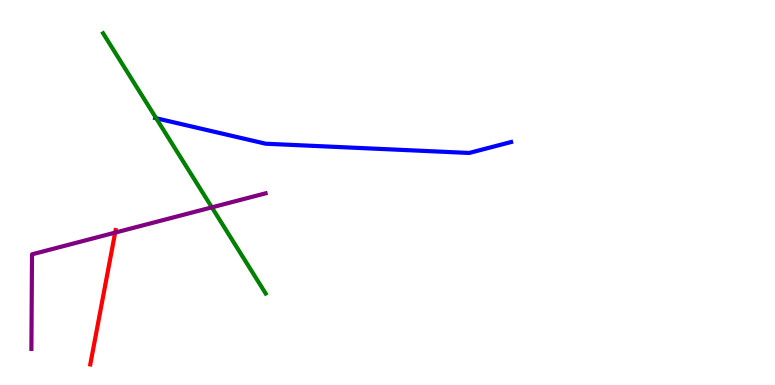[{'lines': ['blue', 'red'], 'intersections': []}, {'lines': ['green', 'red'], 'intersections': []}, {'lines': ['purple', 'red'], 'intersections': [{'x': 1.49, 'y': 3.96}]}, {'lines': ['blue', 'green'], 'intersections': [{'x': 2.02, 'y': 6.93}]}, {'lines': ['blue', 'purple'], 'intersections': []}, {'lines': ['green', 'purple'], 'intersections': [{'x': 2.73, 'y': 4.61}]}]